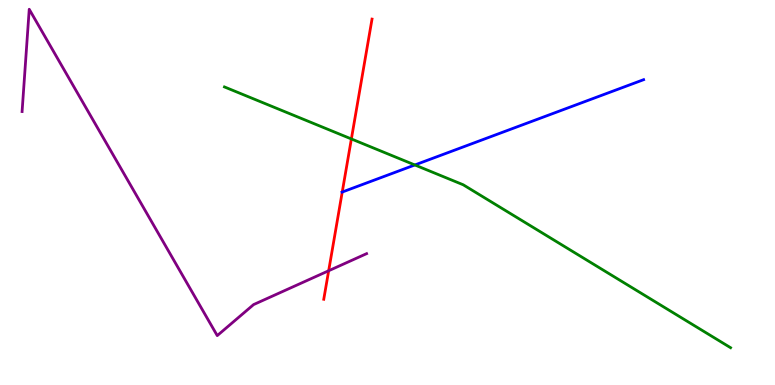[{'lines': ['blue', 'red'], 'intersections': [{'x': 4.42, 'y': 5.01}]}, {'lines': ['green', 'red'], 'intersections': [{'x': 4.53, 'y': 6.39}]}, {'lines': ['purple', 'red'], 'intersections': [{'x': 4.24, 'y': 2.97}]}, {'lines': ['blue', 'green'], 'intersections': [{'x': 5.35, 'y': 5.72}]}, {'lines': ['blue', 'purple'], 'intersections': []}, {'lines': ['green', 'purple'], 'intersections': []}]